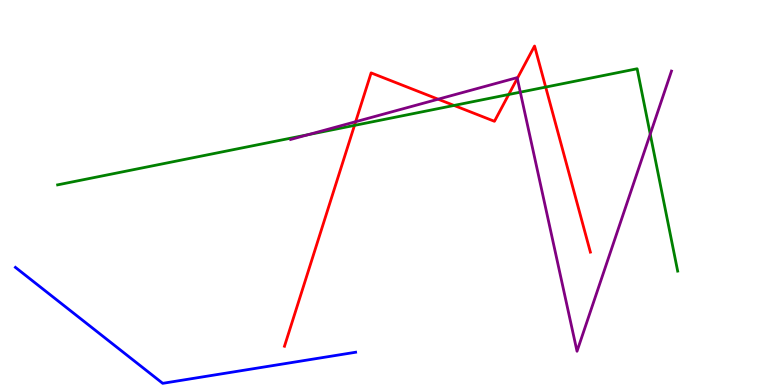[{'lines': ['blue', 'red'], 'intersections': []}, {'lines': ['green', 'red'], 'intersections': [{'x': 4.57, 'y': 6.74}, {'x': 5.86, 'y': 7.26}, {'x': 6.56, 'y': 7.55}, {'x': 7.04, 'y': 7.74}]}, {'lines': ['purple', 'red'], 'intersections': [{'x': 4.59, 'y': 6.84}, {'x': 5.65, 'y': 7.42}, {'x': 6.67, 'y': 7.96}]}, {'lines': ['blue', 'green'], 'intersections': []}, {'lines': ['blue', 'purple'], 'intersections': []}, {'lines': ['green', 'purple'], 'intersections': [{'x': 3.98, 'y': 6.5}, {'x': 6.71, 'y': 7.61}, {'x': 8.39, 'y': 6.52}]}]